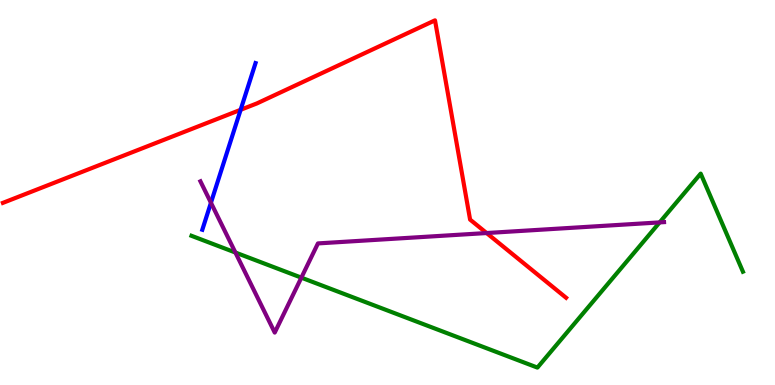[{'lines': ['blue', 'red'], 'intersections': [{'x': 3.1, 'y': 7.15}]}, {'lines': ['green', 'red'], 'intersections': []}, {'lines': ['purple', 'red'], 'intersections': [{'x': 6.28, 'y': 3.95}]}, {'lines': ['blue', 'green'], 'intersections': []}, {'lines': ['blue', 'purple'], 'intersections': [{'x': 2.72, 'y': 4.73}]}, {'lines': ['green', 'purple'], 'intersections': [{'x': 3.04, 'y': 3.44}, {'x': 3.89, 'y': 2.79}, {'x': 8.51, 'y': 4.22}]}]